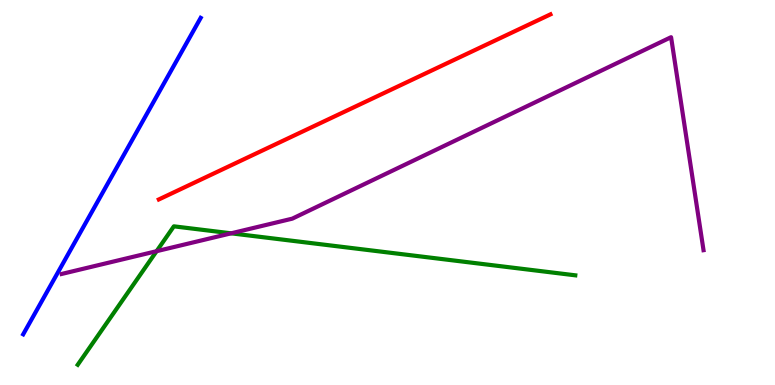[{'lines': ['blue', 'red'], 'intersections': []}, {'lines': ['green', 'red'], 'intersections': []}, {'lines': ['purple', 'red'], 'intersections': []}, {'lines': ['blue', 'green'], 'intersections': []}, {'lines': ['blue', 'purple'], 'intersections': []}, {'lines': ['green', 'purple'], 'intersections': [{'x': 2.02, 'y': 3.48}, {'x': 2.98, 'y': 3.94}]}]